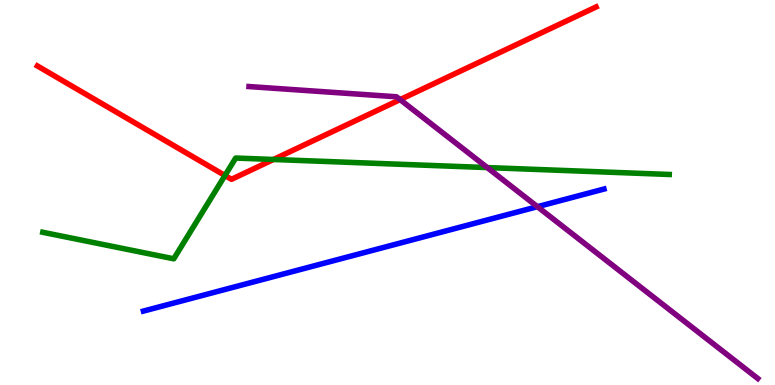[{'lines': ['blue', 'red'], 'intersections': []}, {'lines': ['green', 'red'], 'intersections': [{'x': 2.9, 'y': 5.44}, {'x': 3.53, 'y': 5.86}]}, {'lines': ['purple', 'red'], 'intersections': [{'x': 5.16, 'y': 7.41}]}, {'lines': ['blue', 'green'], 'intersections': []}, {'lines': ['blue', 'purple'], 'intersections': [{'x': 6.93, 'y': 4.63}]}, {'lines': ['green', 'purple'], 'intersections': [{'x': 6.29, 'y': 5.65}]}]